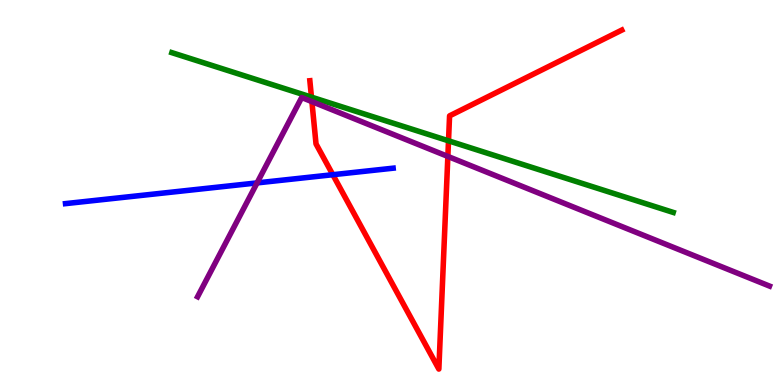[{'lines': ['blue', 'red'], 'intersections': [{'x': 4.29, 'y': 5.46}]}, {'lines': ['green', 'red'], 'intersections': [{'x': 4.02, 'y': 7.48}, {'x': 5.79, 'y': 6.34}]}, {'lines': ['purple', 'red'], 'intersections': [{'x': 4.02, 'y': 7.36}, {'x': 5.78, 'y': 5.94}]}, {'lines': ['blue', 'green'], 'intersections': []}, {'lines': ['blue', 'purple'], 'intersections': [{'x': 3.32, 'y': 5.25}]}, {'lines': ['green', 'purple'], 'intersections': []}]